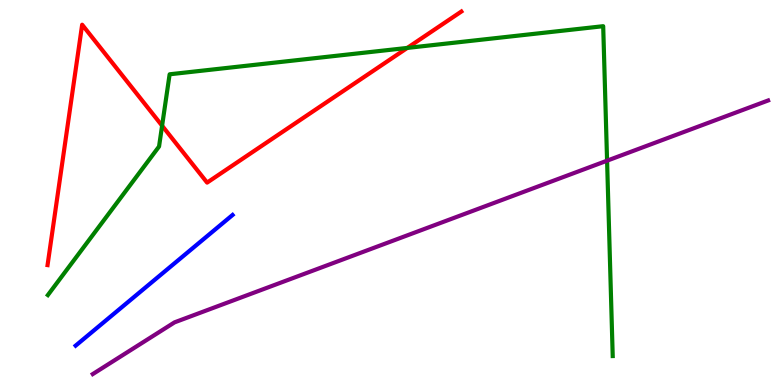[{'lines': ['blue', 'red'], 'intersections': []}, {'lines': ['green', 'red'], 'intersections': [{'x': 2.09, 'y': 6.73}, {'x': 5.26, 'y': 8.76}]}, {'lines': ['purple', 'red'], 'intersections': []}, {'lines': ['blue', 'green'], 'intersections': []}, {'lines': ['blue', 'purple'], 'intersections': []}, {'lines': ['green', 'purple'], 'intersections': [{'x': 7.83, 'y': 5.83}]}]